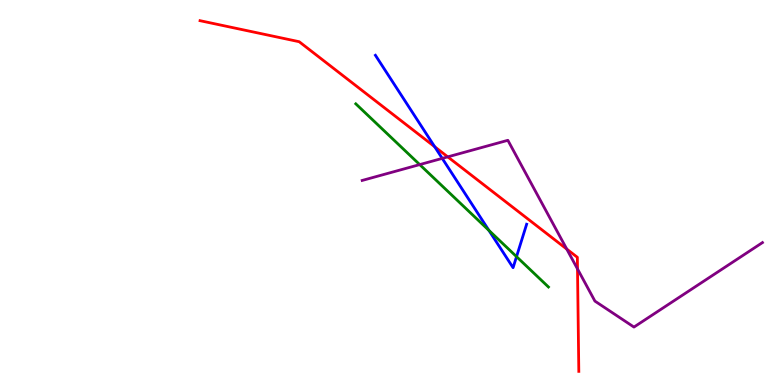[{'lines': ['blue', 'red'], 'intersections': [{'x': 5.61, 'y': 6.19}]}, {'lines': ['green', 'red'], 'intersections': []}, {'lines': ['purple', 'red'], 'intersections': [{'x': 5.78, 'y': 5.93}, {'x': 7.31, 'y': 3.53}, {'x': 7.45, 'y': 3.01}]}, {'lines': ['blue', 'green'], 'intersections': [{'x': 6.31, 'y': 4.02}, {'x': 6.66, 'y': 3.33}]}, {'lines': ['blue', 'purple'], 'intersections': [{'x': 5.71, 'y': 5.89}]}, {'lines': ['green', 'purple'], 'intersections': [{'x': 5.42, 'y': 5.72}]}]